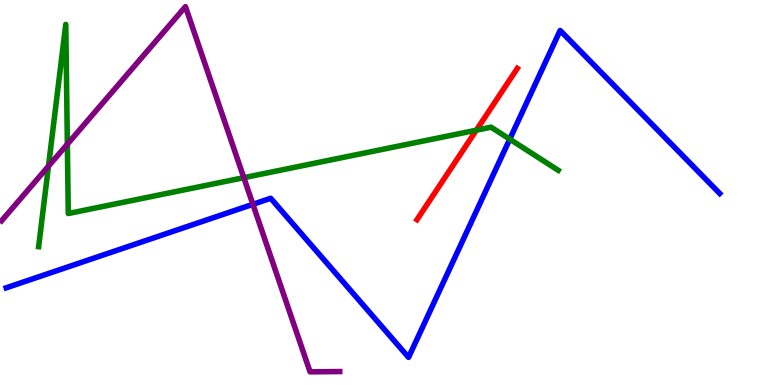[{'lines': ['blue', 'red'], 'intersections': []}, {'lines': ['green', 'red'], 'intersections': [{'x': 6.15, 'y': 6.62}]}, {'lines': ['purple', 'red'], 'intersections': []}, {'lines': ['blue', 'green'], 'intersections': [{'x': 6.58, 'y': 6.39}]}, {'lines': ['blue', 'purple'], 'intersections': [{'x': 3.26, 'y': 4.69}]}, {'lines': ['green', 'purple'], 'intersections': [{'x': 0.625, 'y': 5.68}, {'x': 0.869, 'y': 6.26}, {'x': 3.15, 'y': 5.38}]}]